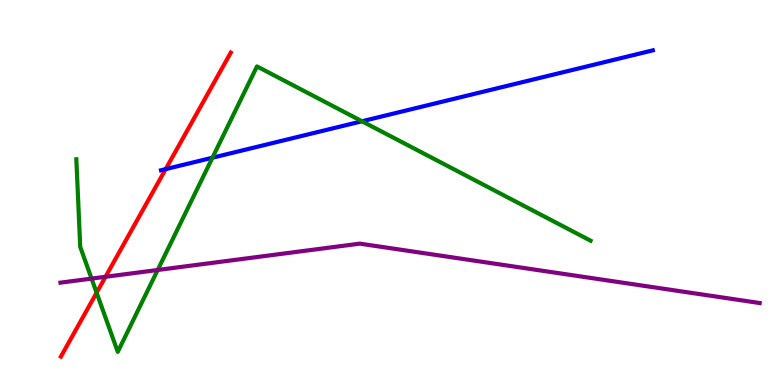[{'lines': ['blue', 'red'], 'intersections': [{'x': 2.14, 'y': 5.61}]}, {'lines': ['green', 'red'], 'intersections': [{'x': 1.25, 'y': 2.4}]}, {'lines': ['purple', 'red'], 'intersections': [{'x': 1.36, 'y': 2.81}]}, {'lines': ['blue', 'green'], 'intersections': [{'x': 2.74, 'y': 5.9}, {'x': 4.67, 'y': 6.85}]}, {'lines': ['blue', 'purple'], 'intersections': []}, {'lines': ['green', 'purple'], 'intersections': [{'x': 1.18, 'y': 2.76}, {'x': 2.03, 'y': 2.99}]}]